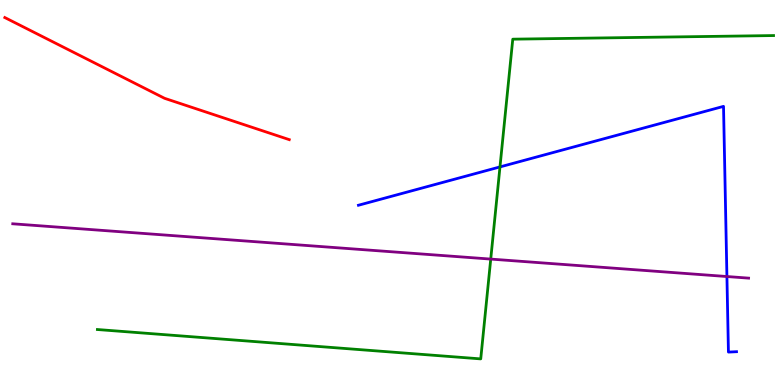[{'lines': ['blue', 'red'], 'intersections': []}, {'lines': ['green', 'red'], 'intersections': []}, {'lines': ['purple', 'red'], 'intersections': []}, {'lines': ['blue', 'green'], 'intersections': [{'x': 6.45, 'y': 5.66}]}, {'lines': ['blue', 'purple'], 'intersections': [{'x': 9.38, 'y': 2.82}]}, {'lines': ['green', 'purple'], 'intersections': [{'x': 6.33, 'y': 3.27}]}]